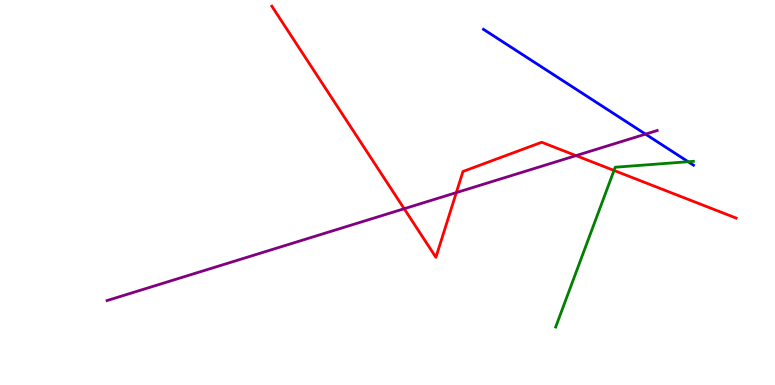[{'lines': ['blue', 'red'], 'intersections': []}, {'lines': ['green', 'red'], 'intersections': [{'x': 7.92, 'y': 5.57}]}, {'lines': ['purple', 'red'], 'intersections': [{'x': 5.22, 'y': 4.58}, {'x': 5.89, 'y': 5.0}, {'x': 7.43, 'y': 5.96}]}, {'lines': ['blue', 'green'], 'intersections': [{'x': 8.88, 'y': 5.8}]}, {'lines': ['blue', 'purple'], 'intersections': [{'x': 8.33, 'y': 6.52}]}, {'lines': ['green', 'purple'], 'intersections': []}]